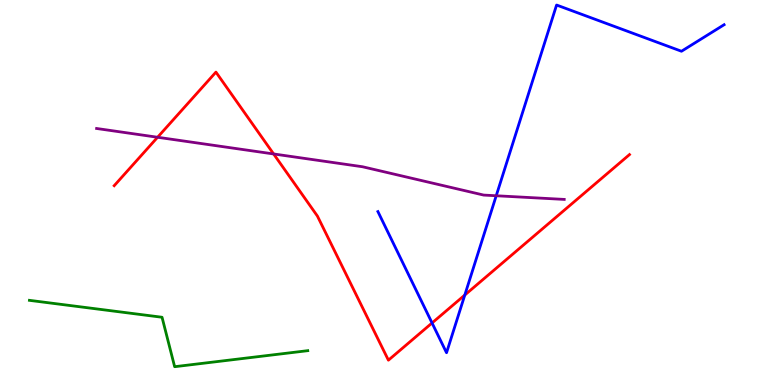[{'lines': ['blue', 'red'], 'intersections': [{'x': 5.57, 'y': 1.61}, {'x': 6.0, 'y': 2.34}]}, {'lines': ['green', 'red'], 'intersections': []}, {'lines': ['purple', 'red'], 'intersections': [{'x': 2.03, 'y': 6.43}, {'x': 3.53, 'y': 6.0}]}, {'lines': ['blue', 'green'], 'intersections': []}, {'lines': ['blue', 'purple'], 'intersections': [{'x': 6.4, 'y': 4.92}]}, {'lines': ['green', 'purple'], 'intersections': []}]